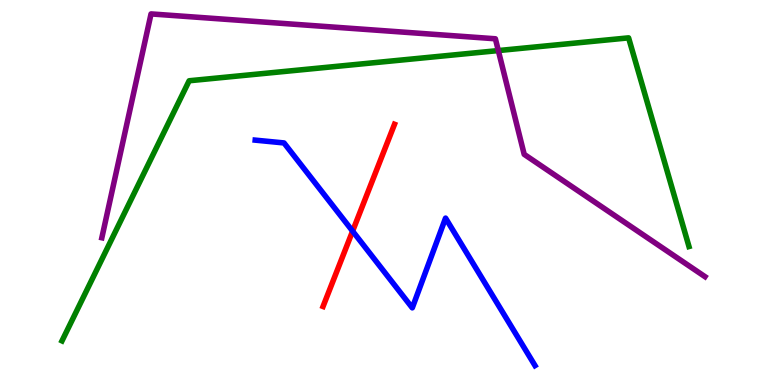[{'lines': ['blue', 'red'], 'intersections': [{'x': 4.55, 'y': 4.0}]}, {'lines': ['green', 'red'], 'intersections': []}, {'lines': ['purple', 'red'], 'intersections': []}, {'lines': ['blue', 'green'], 'intersections': []}, {'lines': ['blue', 'purple'], 'intersections': []}, {'lines': ['green', 'purple'], 'intersections': [{'x': 6.43, 'y': 8.69}]}]